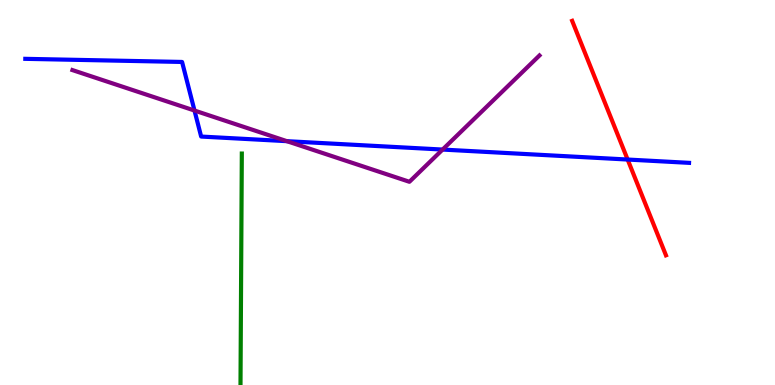[{'lines': ['blue', 'red'], 'intersections': [{'x': 8.1, 'y': 5.86}]}, {'lines': ['green', 'red'], 'intersections': []}, {'lines': ['purple', 'red'], 'intersections': []}, {'lines': ['blue', 'green'], 'intersections': []}, {'lines': ['blue', 'purple'], 'intersections': [{'x': 2.51, 'y': 7.13}, {'x': 3.7, 'y': 6.33}, {'x': 5.71, 'y': 6.12}]}, {'lines': ['green', 'purple'], 'intersections': []}]